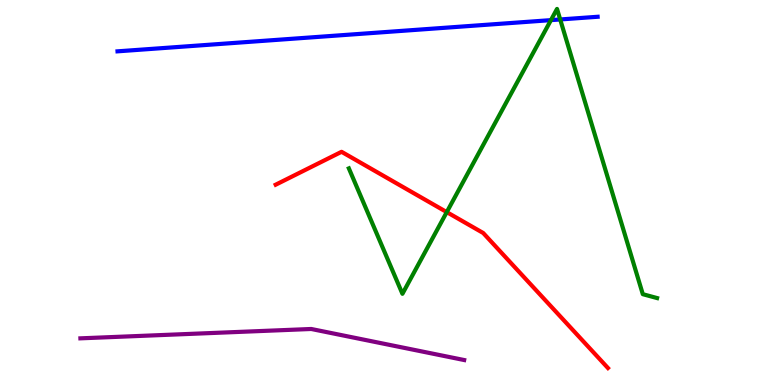[{'lines': ['blue', 'red'], 'intersections': []}, {'lines': ['green', 'red'], 'intersections': [{'x': 5.76, 'y': 4.49}]}, {'lines': ['purple', 'red'], 'intersections': []}, {'lines': ['blue', 'green'], 'intersections': [{'x': 7.11, 'y': 9.48}, {'x': 7.23, 'y': 9.49}]}, {'lines': ['blue', 'purple'], 'intersections': []}, {'lines': ['green', 'purple'], 'intersections': []}]